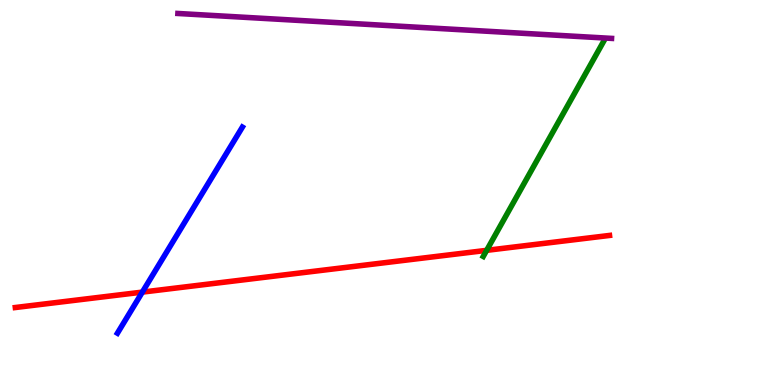[{'lines': ['blue', 'red'], 'intersections': [{'x': 1.84, 'y': 2.41}]}, {'lines': ['green', 'red'], 'intersections': [{'x': 6.28, 'y': 3.5}]}, {'lines': ['purple', 'red'], 'intersections': []}, {'lines': ['blue', 'green'], 'intersections': []}, {'lines': ['blue', 'purple'], 'intersections': []}, {'lines': ['green', 'purple'], 'intersections': []}]